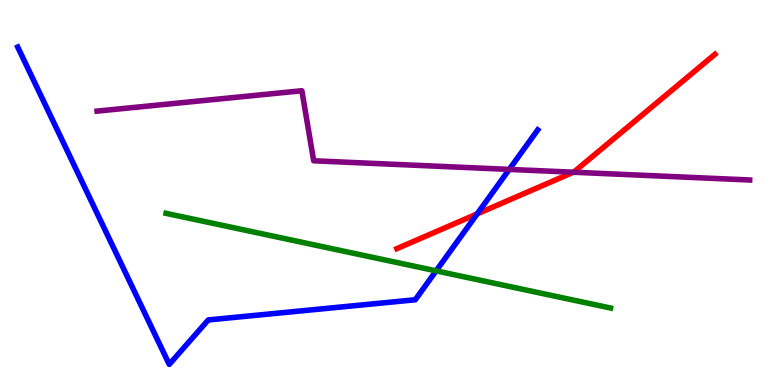[{'lines': ['blue', 'red'], 'intersections': [{'x': 6.16, 'y': 4.45}]}, {'lines': ['green', 'red'], 'intersections': []}, {'lines': ['purple', 'red'], 'intersections': [{'x': 7.4, 'y': 5.53}]}, {'lines': ['blue', 'green'], 'intersections': [{'x': 5.63, 'y': 2.96}]}, {'lines': ['blue', 'purple'], 'intersections': [{'x': 6.57, 'y': 5.6}]}, {'lines': ['green', 'purple'], 'intersections': []}]